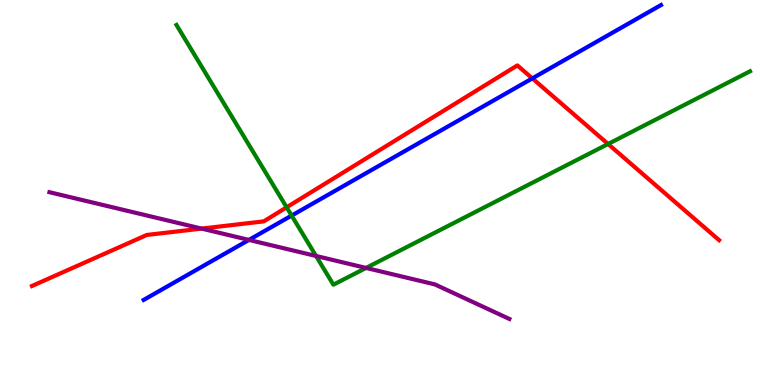[{'lines': ['blue', 'red'], 'intersections': [{'x': 6.87, 'y': 7.96}]}, {'lines': ['green', 'red'], 'intersections': [{'x': 3.7, 'y': 4.62}, {'x': 7.85, 'y': 6.26}]}, {'lines': ['purple', 'red'], 'intersections': [{'x': 2.6, 'y': 4.06}]}, {'lines': ['blue', 'green'], 'intersections': [{'x': 3.76, 'y': 4.4}]}, {'lines': ['blue', 'purple'], 'intersections': [{'x': 3.21, 'y': 3.77}]}, {'lines': ['green', 'purple'], 'intersections': [{'x': 4.08, 'y': 3.35}, {'x': 4.72, 'y': 3.04}]}]